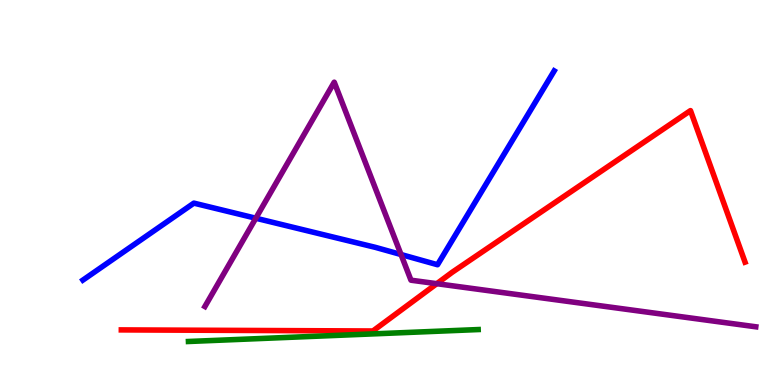[{'lines': ['blue', 'red'], 'intersections': []}, {'lines': ['green', 'red'], 'intersections': []}, {'lines': ['purple', 'red'], 'intersections': [{'x': 5.64, 'y': 2.63}]}, {'lines': ['blue', 'green'], 'intersections': []}, {'lines': ['blue', 'purple'], 'intersections': [{'x': 3.3, 'y': 4.33}, {'x': 5.17, 'y': 3.39}]}, {'lines': ['green', 'purple'], 'intersections': []}]